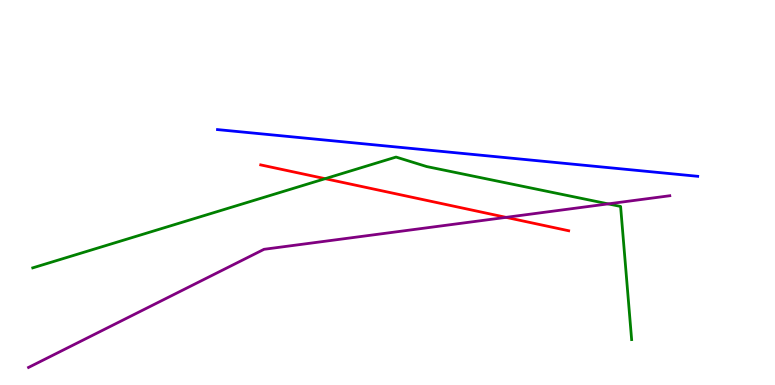[{'lines': ['blue', 'red'], 'intersections': []}, {'lines': ['green', 'red'], 'intersections': [{'x': 4.2, 'y': 5.36}]}, {'lines': ['purple', 'red'], 'intersections': [{'x': 6.53, 'y': 4.35}]}, {'lines': ['blue', 'green'], 'intersections': []}, {'lines': ['blue', 'purple'], 'intersections': []}, {'lines': ['green', 'purple'], 'intersections': [{'x': 7.85, 'y': 4.7}]}]